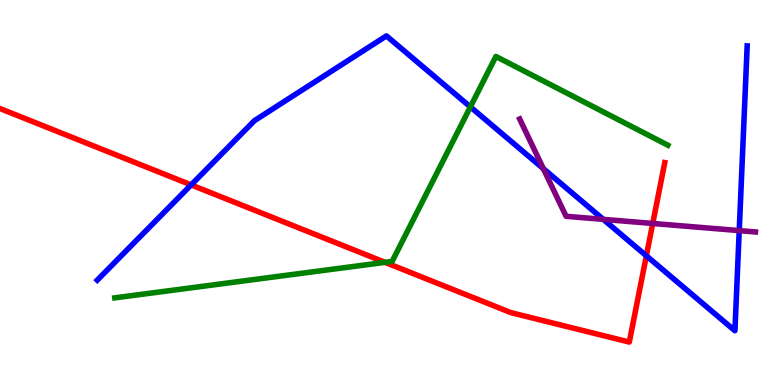[{'lines': ['blue', 'red'], 'intersections': [{'x': 2.47, 'y': 5.2}, {'x': 8.34, 'y': 3.36}]}, {'lines': ['green', 'red'], 'intersections': [{'x': 4.97, 'y': 3.19}]}, {'lines': ['purple', 'red'], 'intersections': [{'x': 8.42, 'y': 4.2}]}, {'lines': ['blue', 'green'], 'intersections': [{'x': 6.07, 'y': 7.22}]}, {'lines': ['blue', 'purple'], 'intersections': [{'x': 7.01, 'y': 5.62}, {'x': 7.78, 'y': 4.3}, {'x': 9.54, 'y': 4.01}]}, {'lines': ['green', 'purple'], 'intersections': []}]